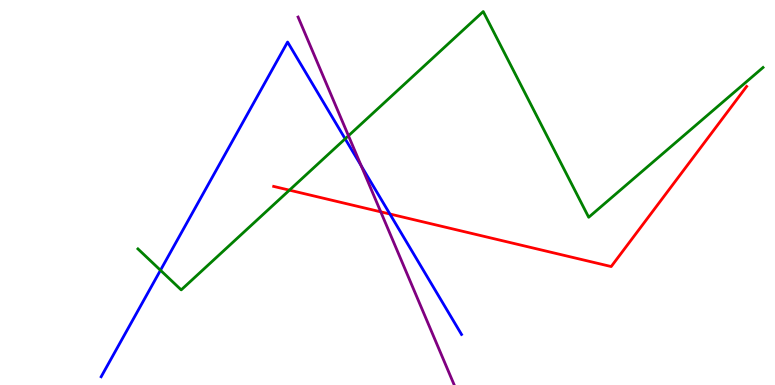[{'lines': ['blue', 'red'], 'intersections': [{'x': 5.03, 'y': 4.44}]}, {'lines': ['green', 'red'], 'intersections': [{'x': 3.73, 'y': 5.06}]}, {'lines': ['purple', 'red'], 'intersections': [{'x': 4.91, 'y': 4.5}]}, {'lines': ['blue', 'green'], 'intersections': [{'x': 2.07, 'y': 2.98}, {'x': 4.45, 'y': 6.39}]}, {'lines': ['blue', 'purple'], 'intersections': [{'x': 4.66, 'y': 5.69}]}, {'lines': ['green', 'purple'], 'intersections': [{'x': 4.5, 'y': 6.47}]}]